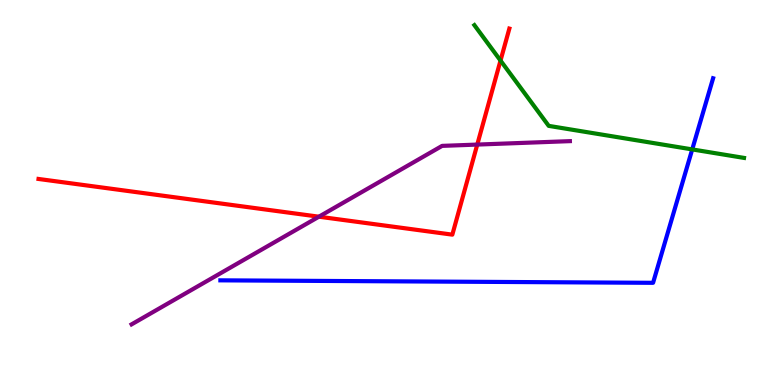[{'lines': ['blue', 'red'], 'intersections': []}, {'lines': ['green', 'red'], 'intersections': [{'x': 6.46, 'y': 8.43}]}, {'lines': ['purple', 'red'], 'intersections': [{'x': 4.12, 'y': 4.37}, {'x': 6.16, 'y': 6.24}]}, {'lines': ['blue', 'green'], 'intersections': [{'x': 8.93, 'y': 6.12}]}, {'lines': ['blue', 'purple'], 'intersections': []}, {'lines': ['green', 'purple'], 'intersections': []}]